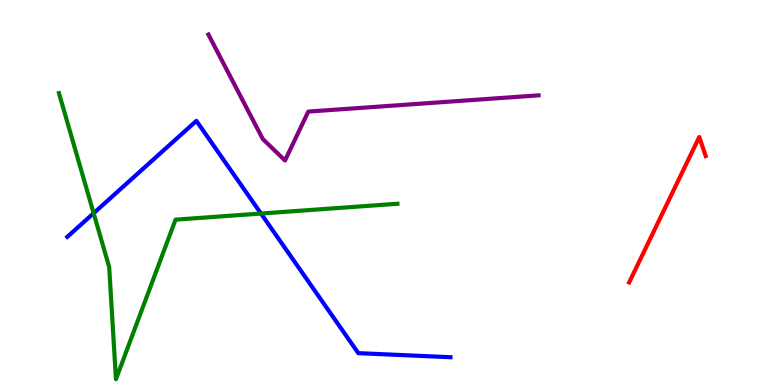[{'lines': ['blue', 'red'], 'intersections': []}, {'lines': ['green', 'red'], 'intersections': []}, {'lines': ['purple', 'red'], 'intersections': []}, {'lines': ['blue', 'green'], 'intersections': [{'x': 1.21, 'y': 4.46}, {'x': 3.37, 'y': 4.45}]}, {'lines': ['blue', 'purple'], 'intersections': []}, {'lines': ['green', 'purple'], 'intersections': []}]